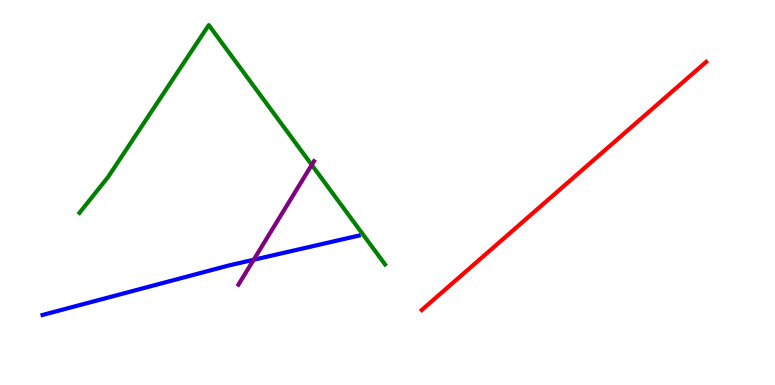[{'lines': ['blue', 'red'], 'intersections': []}, {'lines': ['green', 'red'], 'intersections': []}, {'lines': ['purple', 'red'], 'intersections': []}, {'lines': ['blue', 'green'], 'intersections': []}, {'lines': ['blue', 'purple'], 'intersections': [{'x': 3.27, 'y': 3.25}]}, {'lines': ['green', 'purple'], 'intersections': [{'x': 4.02, 'y': 5.72}]}]